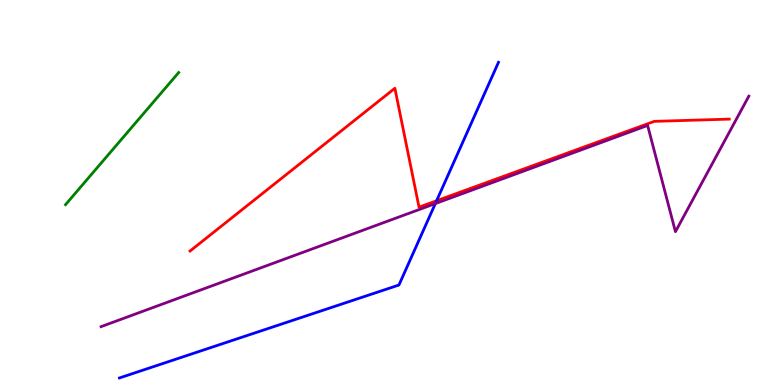[{'lines': ['blue', 'red'], 'intersections': [{'x': 5.63, 'y': 4.79}]}, {'lines': ['green', 'red'], 'intersections': []}, {'lines': ['purple', 'red'], 'intersections': []}, {'lines': ['blue', 'green'], 'intersections': []}, {'lines': ['blue', 'purple'], 'intersections': [{'x': 5.62, 'y': 4.71}]}, {'lines': ['green', 'purple'], 'intersections': []}]